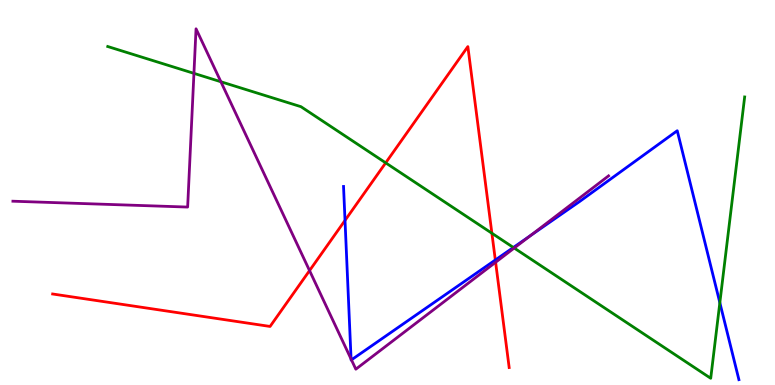[{'lines': ['blue', 'red'], 'intersections': [{'x': 4.45, 'y': 4.28}, {'x': 6.39, 'y': 3.25}]}, {'lines': ['green', 'red'], 'intersections': [{'x': 4.98, 'y': 5.77}, {'x': 6.35, 'y': 3.94}]}, {'lines': ['purple', 'red'], 'intersections': [{'x': 3.99, 'y': 2.97}, {'x': 6.4, 'y': 3.19}]}, {'lines': ['blue', 'green'], 'intersections': [{'x': 6.62, 'y': 3.57}, {'x': 9.29, 'y': 2.14}]}, {'lines': ['blue', 'purple'], 'intersections': [{'x': 4.53, 'y': 0.674}, {'x': 4.53, 'y': 0.653}, {'x': 6.84, 'y': 3.88}]}, {'lines': ['green', 'purple'], 'intersections': [{'x': 2.5, 'y': 8.09}, {'x': 2.85, 'y': 7.88}, {'x': 6.64, 'y': 3.56}]}]